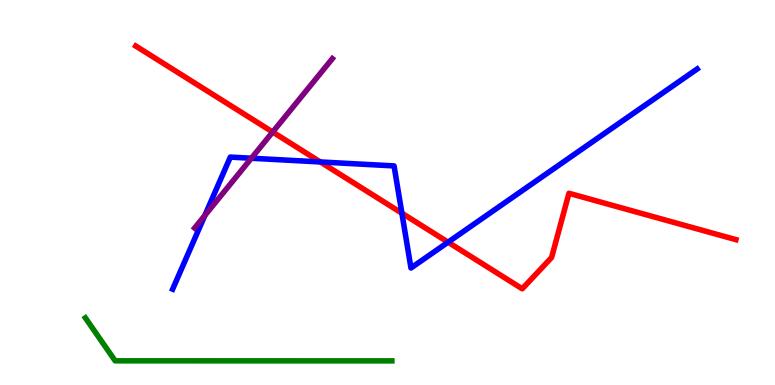[{'lines': ['blue', 'red'], 'intersections': [{'x': 4.13, 'y': 5.79}, {'x': 5.19, 'y': 4.46}, {'x': 5.78, 'y': 3.71}]}, {'lines': ['green', 'red'], 'intersections': []}, {'lines': ['purple', 'red'], 'intersections': [{'x': 3.52, 'y': 6.57}]}, {'lines': ['blue', 'green'], 'intersections': []}, {'lines': ['blue', 'purple'], 'intersections': [{'x': 2.64, 'y': 4.4}, {'x': 3.24, 'y': 5.89}]}, {'lines': ['green', 'purple'], 'intersections': []}]